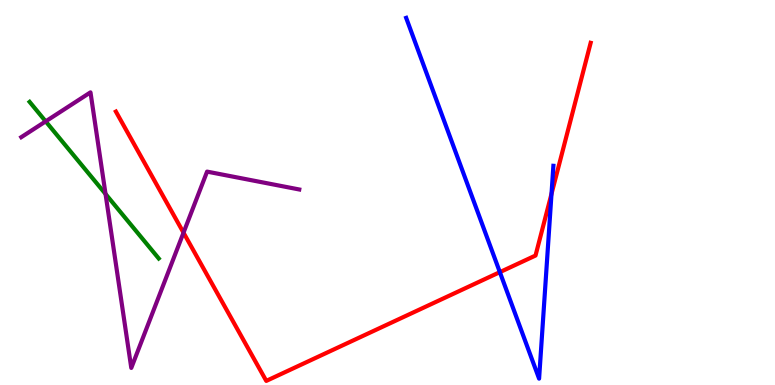[{'lines': ['blue', 'red'], 'intersections': [{'x': 6.45, 'y': 2.93}, {'x': 7.12, 'y': 4.96}]}, {'lines': ['green', 'red'], 'intersections': []}, {'lines': ['purple', 'red'], 'intersections': [{'x': 2.37, 'y': 3.96}]}, {'lines': ['blue', 'green'], 'intersections': []}, {'lines': ['blue', 'purple'], 'intersections': []}, {'lines': ['green', 'purple'], 'intersections': [{'x': 0.589, 'y': 6.85}, {'x': 1.36, 'y': 4.96}]}]